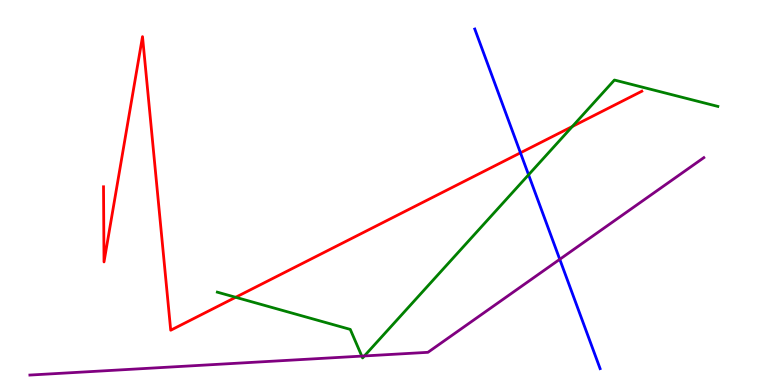[{'lines': ['blue', 'red'], 'intersections': [{'x': 6.72, 'y': 6.03}]}, {'lines': ['green', 'red'], 'intersections': [{'x': 3.04, 'y': 2.28}, {'x': 7.38, 'y': 6.71}]}, {'lines': ['purple', 'red'], 'intersections': []}, {'lines': ['blue', 'green'], 'intersections': [{'x': 6.82, 'y': 5.46}]}, {'lines': ['blue', 'purple'], 'intersections': [{'x': 7.22, 'y': 3.26}]}, {'lines': ['green', 'purple'], 'intersections': [{'x': 4.67, 'y': 0.751}, {'x': 4.7, 'y': 0.754}]}]